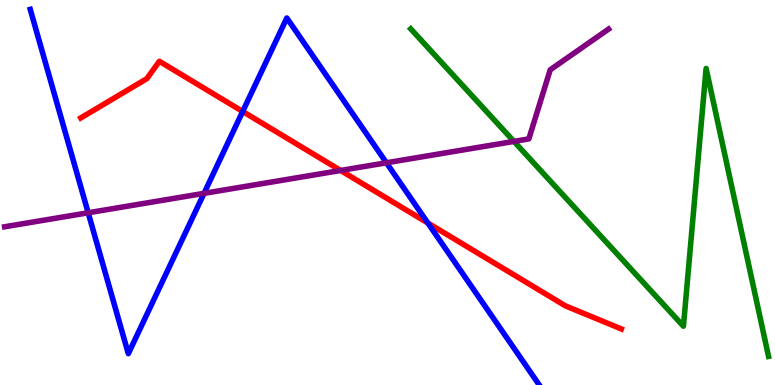[{'lines': ['blue', 'red'], 'intersections': [{'x': 3.13, 'y': 7.1}, {'x': 5.52, 'y': 4.21}]}, {'lines': ['green', 'red'], 'intersections': []}, {'lines': ['purple', 'red'], 'intersections': [{'x': 4.39, 'y': 5.57}]}, {'lines': ['blue', 'green'], 'intersections': []}, {'lines': ['blue', 'purple'], 'intersections': [{'x': 1.14, 'y': 4.47}, {'x': 2.63, 'y': 4.98}, {'x': 4.99, 'y': 5.77}]}, {'lines': ['green', 'purple'], 'intersections': [{'x': 6.63, 'y': 6.33}]}]